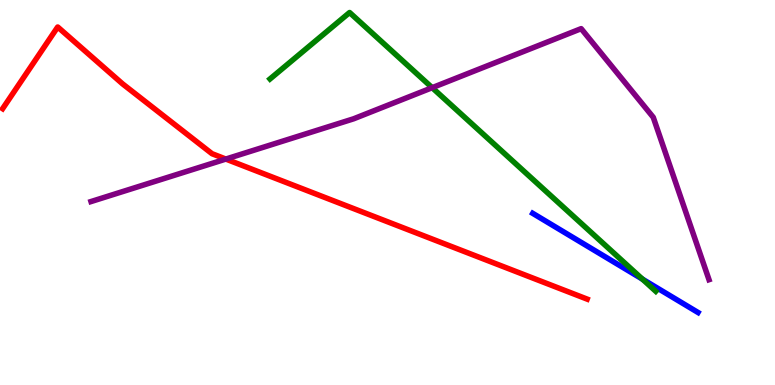[{'lines': ['blue', 'red'], 'intersections': []}, {'lines': ['green', 'red'], 'intersections': []}, {'lines': ['purple', 'red'], 'intersections': [{'x': 2.91, 'y': 5.87}]}, {'lines': ['blue', 'green'], 'intersections': [{'x': 8.29, 'y': 2.75}]}, {'lines': ['blue', 'purple'], 'intersections': []}, {'lines': ['green', 'purple'], 'intersections': [{'x': 5.58, 'y': 7.72}]}]